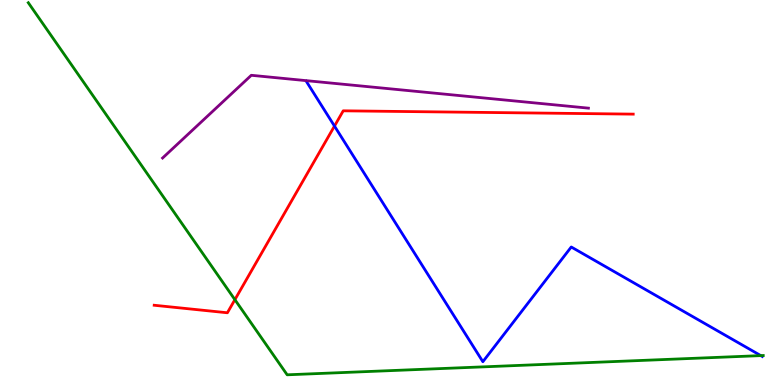[{'lines': ['blue', 'red'], 'intersections': [{'x': 4.32, 'y': 6.73}]}, {'lines': ['green', 'red'], 'intersections': [{'x': 3.03, 'y': 2.22}]}, {'lines': ['purple', 'red'], 'intersections': []}, {'lines': ['blue', 'green'], 'intersections': [{'x': 9.82, 'y': 0.763}]}, {'lines': ['blue', 'purple'], 'intersections': []}, {'lines': ['green', 'purple'], 'intersections': []}]